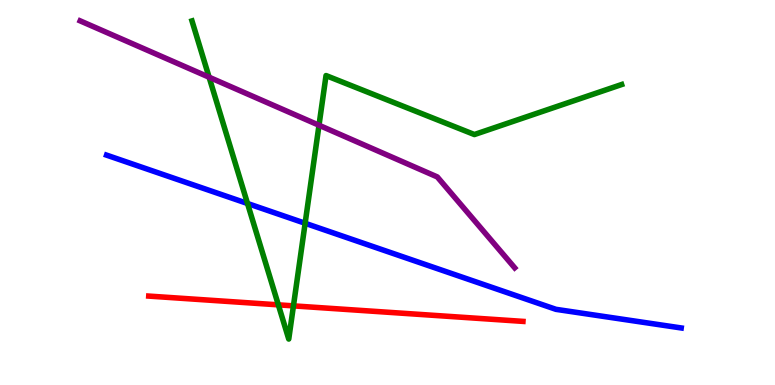[{'lines': ['blue', 'red'], 'intersections': []}, {'lines': ['green', 'red'], 'intersections': [{'x': 3.59, 'y': 2.08}, {'x': 3.79, 'y': 2.06}]}, {'lines': ['purple', 'red'], 'intersections': []}, {'lines': ['blue', 'green'], 'intersections': [{'x': 3.19, 'y': 4.71}, {'x': 3.94, 'y': 4.2}]}, {'lines': ['blue', 'purple'], 'intersections': []}, {'lines': ['green', 'purple'], 'intersections': [{'x': 2.7, 'y': 7.99}, {'x': 4.12, 'y': 6.75}]}]